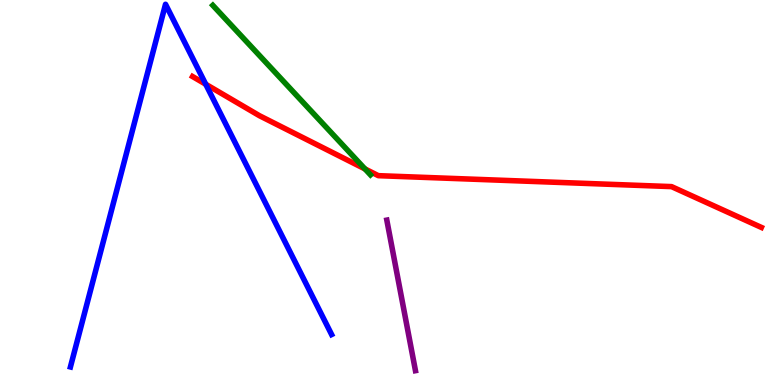[{'lines': ['blue', 'red'], 'intersections': [{'x': 2.65, 'y': 7.81}]}, {'lines': ['green', 'red'], 'intersections': [{'x': 4.71, 'y': 5.61}]}, {'lines': ['purple', 'red'], 'intersections': []}, {'lines': ['blue', 'green'], 'intersections': []}, {'lines': ['blue', 'purple'], 'intersections': []}, {'lines': ['green', 'purple'], 'intersections': []}]